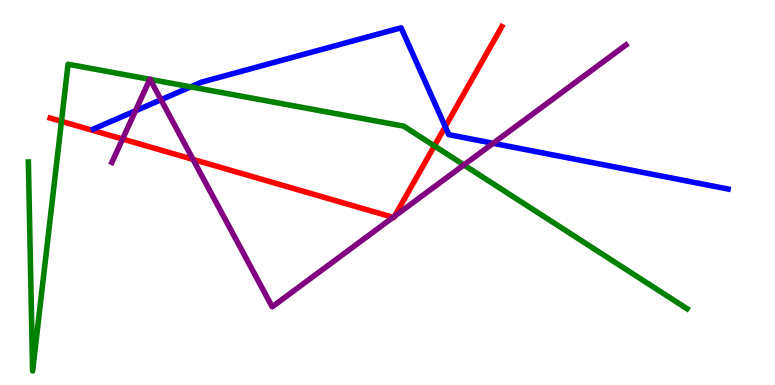[{'lines': ['blue', 'red'], 'intersections': [{'x': 5.75, 'y': 6.71}]}, {'lines': ['green', 'red'], 'intersections': [{'x': 0.793, 'y': 6.85}, {'x': 5.6, 'y': 6.21}]}, {'lines': ['purple', 'red'], 'intersections': [{'x': 1.58, 'y': 6.39}, {'x': 2.49, 'y': 5.86}, {'x': 5.07, 'y': 4.36}, {'x': 5.09, 'y': 4.38}]}, {'lines': ['blue', 'green'], 'intersections': [{'x': 2.46, 'y': 7.74}]}, {'lines': ['blue', 'purple'], 'intersections': [{'x': 1.75, 'y': 7.12}, {'x': 2.08, 'y': 7.41}, {'x': 6.36, 'y': 6.28}]}, {'lines': ['green', 'purple'], 'intersections': [{'x': 1.93, 'y': 7.94}, {'x': 1.94, 'y': 7.94}, {'x': 5.99, 'y': 5.72}]}]